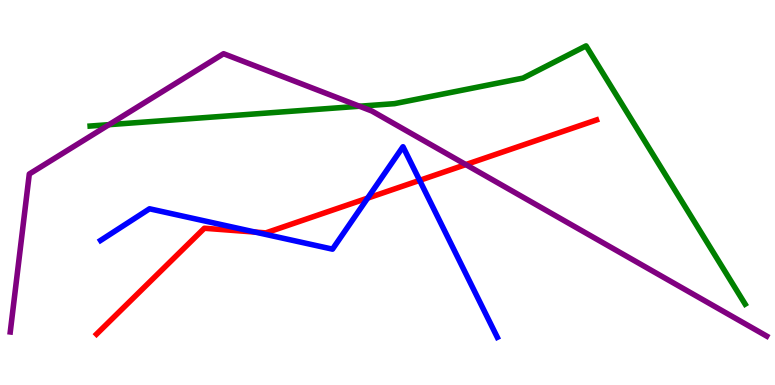[{'lines': ['blue', 'red'], 'intersections': [{'x': 3.29, 'y': 3.97}, {'x': 4.74, 'y': 4.85}, {'x': 5.41, 'y': 5.32}]}, {'lines': ['green', 'red'], 'intersections': []}, {'lines': ['purple', 'red'], 'intersections': [{'x': 6.01, 'y': 5.73}]}, {'lines': ['blue', 'green'], 'intersections': []}, {'lines': ['blue', 'purple'], 'intersections': []}, {'lines': ['green', 'purple'], 'intersections': [{'x': 1.41, 'y': 6.76}, {'x': 4.64, 'y': 7.24}]}]